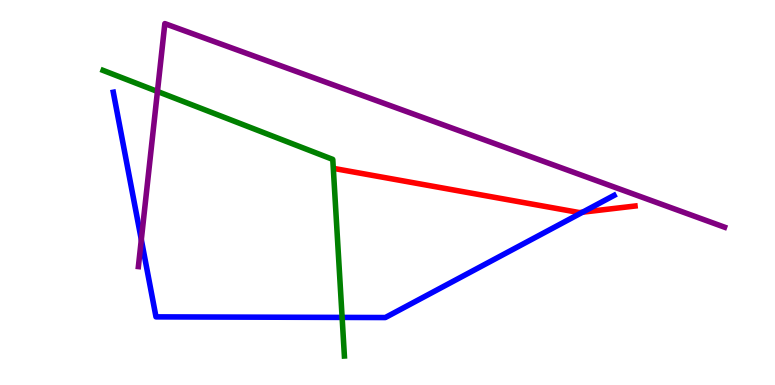[{'lines': ['blue', 'red'], 'intersections': [{'x': 7.52, 'y': 4.49}]}, {'lines': ['green', 'red'], 'intersections': []}, {'lines': ['purple', 'red'], 'intersections': []}, {'lines': ['blue', 'green'], 'intersections': [{'x': 4.41, 'y': 1.76}]}, {'lines': ['blue', 'purple'], 'intersections': [{'x': 1.82, 'y': 3.78}]}, {'lines': ['green', 'purple'], 'intersections': [{'x': 2.03, 'y': 7.62}]}]